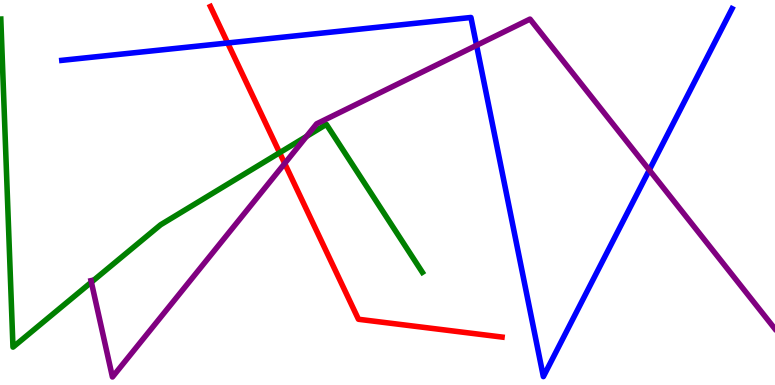[{'lines': ['blue', 'red'], 'intersections': [{'x': 2.94, 'y': 8.88}]}, {'lines': ['green', 'red'], 'intersections': [{'x': 3.61, 'y': 6.03}]}, {'lines': ['purple', 'red'], 'intersections': [{'x': 3.67, 'y': 5.75}]}, {'lines': ['blue', 'green'], 'intersections': []}, {'lines': ['blue', 'purple'], 'intersections': [{'x': 6.15, 'y': 8.82}, {'x': 8.38, 'y': 5.58}]}, {'lines': ['green', 'purple'], 'intersections': [{'x': 1.18, 'y': 2.67}, {'x': 3.95, 'y': 6.46}]}]